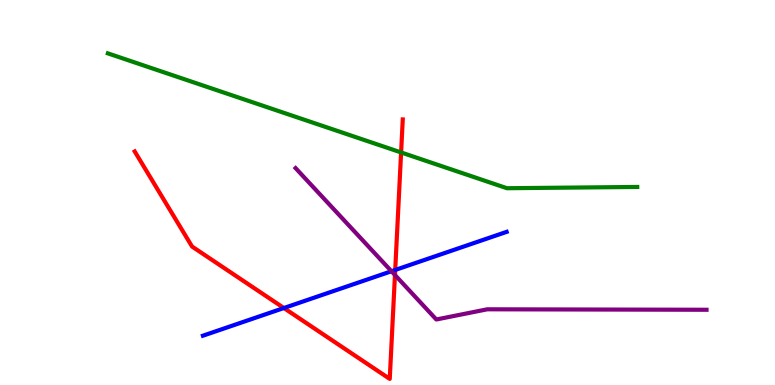[{'lines': ['blue', 'red'], 'intersections': [{'x': 3.66, 'y': 2.0}, {'x': 5.1, 'y': 2.99}]}, {'lines': ['green', 'red'], 'intersections': [{'x': 5.18, 'y': 6.04}]}, {'lines': ['purple', 'red'], 'intersections': [{'x': 5.1, 'y': 2.86}]}, {'lines': ['blue', 'green'], 'intersections': []}, {'lines': ['blue', 'purple'], 'intersections': [{'x': 5.05, 'y': 2.95}]}, {'lines': ['green', 'purple'], 'intersections': []}]